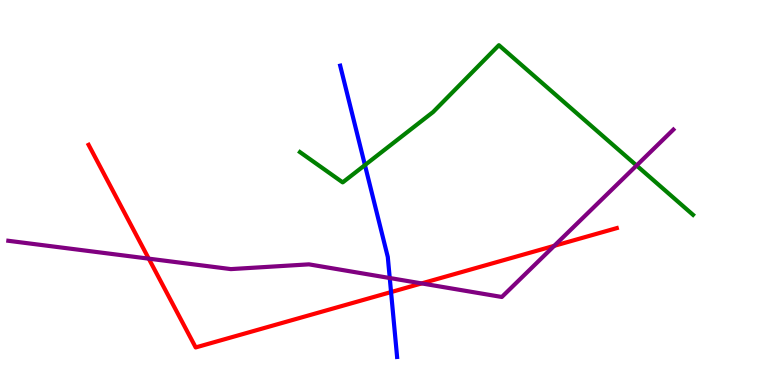[{'lines': ['blue', 'red'], 'intersections': [{'x': 5.05, 'y': 2.41}]}, {'lines': ['green', 'red'], 'intersections': []}, {'lines': ['purple', 'red'], 'intersections': [{'x': 1.92, 'y': 3.28}, {'x': 5.44, 'y': 2.64}, {'x': 7.15, 'y': 3.61}]}, {'lines': ['blue', 'green'], 'intersections': [{'x': 4.71, 'y': 5.71}]}, {'lines': ['blue', 'purple'], 'intersections': [{'x': 5.03, 'y': 2.78}]}, {'lines': ['green', 'purple'], 'intersections': [{'x': 8.21, 'y': 5.7}]}]